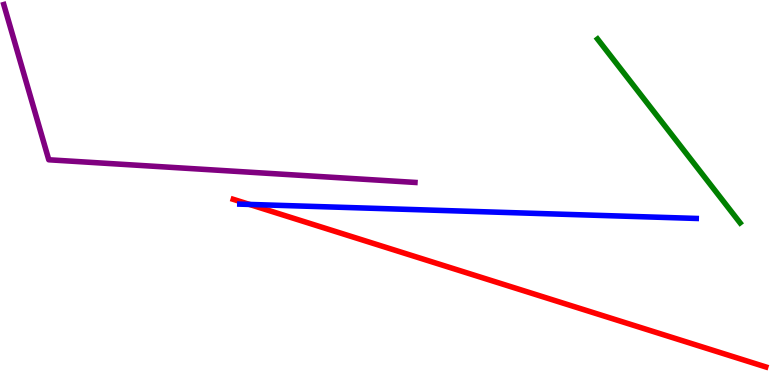[{'lines': ['blue', 'red'], 'intersections': [{'x': 3.22, 'y': 4.69}]}, {'lines': ['green', 'red'], 'intersections': []}, {'lines': ['purple', 'red'], 'intersections': []}, {'lines': ['blue', 'green'], 'intersections': []}, {'lines': ['blue', 'purple'], 'intersections': []}, {'lines': ['green', 'purple'], 'intersections': []}]